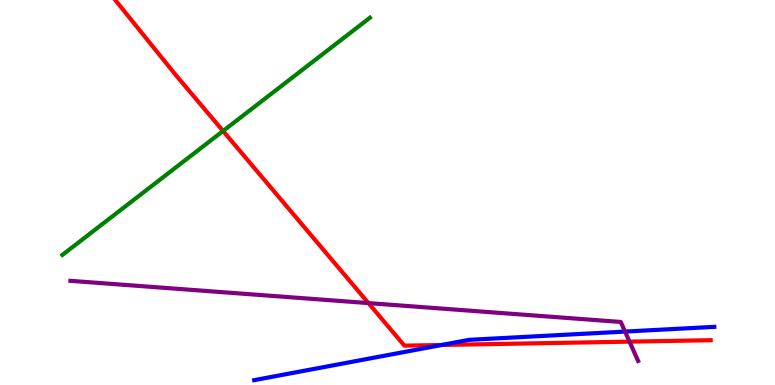[{'lines': ['blue', 'red'], 'intersections': [{'x': 5.7, 'y': 1.04}]}, {'lines': ['green', 'red'], 'intersections': [{'x': 2.88, 'y': 6.6}]}, {'lines': ['purple', 'red'], 'intersections': [{'x': 4.75, 'y': 2.13}, {'x': 8.12, 'y': 1.13}]}, {'lines': ['blue', 'green'], 'intersections': []}, {'lines': ['blue', 'purple'], 'intersections': [{'x': 8.07, 'y': 1.39}]}, {'lines': ['green', 'purple'], 'intersections': []}]